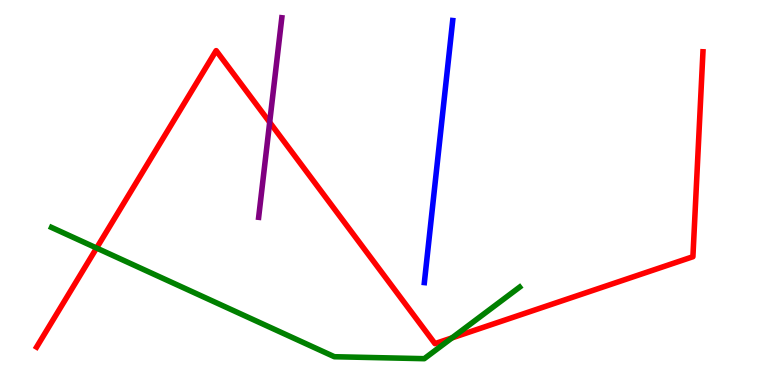[{'lines': ['blue', 'red'], 'intersections': []}, {'lines': ['green', 'red'], 'intersections': [{'x': 1.25, 'y': 3.56}, {'x': 5.83, 'y': 1.22}]}, {'lines': ['purple', 'red'], 'intersections': [{'x': 3.48, 'y': 6.82}]}, {'lines': ['blue', 'green'], 'intersections': []}, {'lines': ['blue', 'purple'], 'intersections': []}, {'lines': ['green', 'purple'], 'intersections': []}]